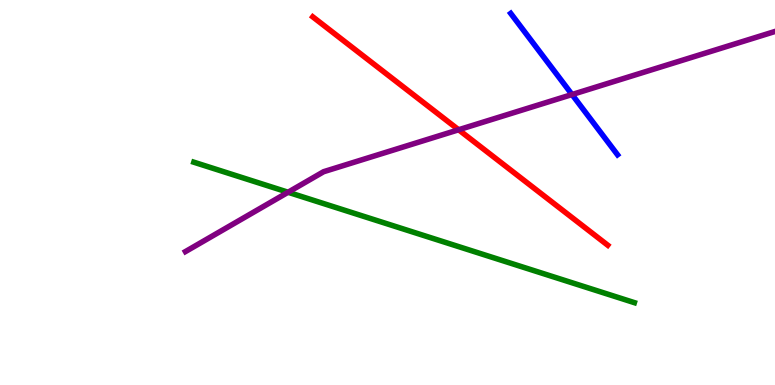[{'lines': ['blue', 'red'], 'intersections': []}, {'lines': ['green', 'red'], 'intersections': []}, {'lines': ['purple', 'red'], 'intersections': [{'x': 5.92, 'y': 6.63}]}, {'lines': ['blue', 'green'], 'intersections': []}, {'lines': ['blue', 'purple'], 'intersections': [{'x': 7.38, 'y': 7.54}]}, {'lines': ['green', 'purple'], 'intersections': [{'x': 3.72, 'y': 5.01}]}]